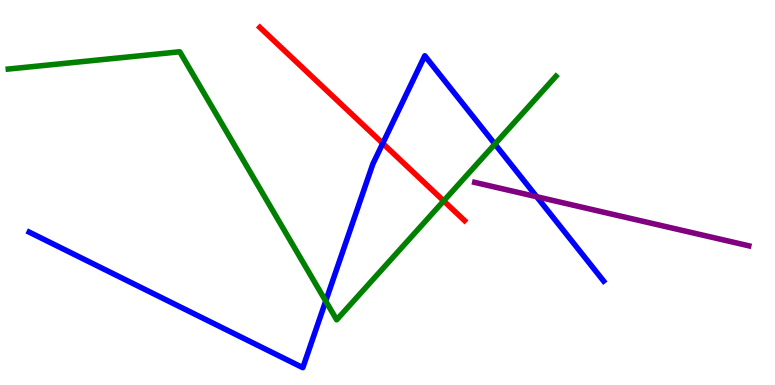[{'lines': ['blue', 'red'], 'intersections': [{'x': 4.94, 'y': 6.28}]}, {'lines': ['green', 'red'], 'intersections': [{'x': 5.73, 'y': 4.78}]}, {'lines': ['purple', 'red'], 'intersections': []}, {'lines': ['blue', 'green'], 'intersections': [{'x': 4.2, 'y': 2.18}, {'x': 6.39, 'y': 6.26}]}, {'lines': ['blue', 'purple'], 'intersections': [{'x': 6.92, 'y': 4.89}]}, {'lines': ['green', 'purple'], 'intersections': []}]